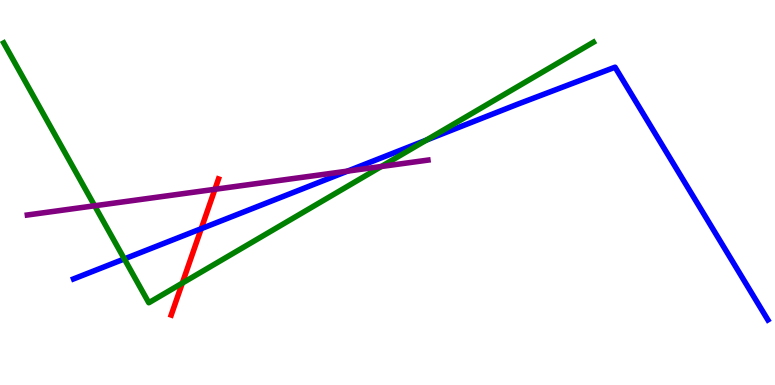[{'lines': ['blue', 'red'], 'intersections': [{'x': 2.6, 'y': 4.06}]}, {'lines': ['green', 'red'], 'intersections': [{'x': 2.35, 'y': 2.65}]}, {'lines': ['purple', 'red'], 'intersections': [{'x': 2.77, 'y': 5.08}]}, {'lines': ['blue', 'green'], 'intersections': [{'x': 1.6, 'y': 3.27}, {'x': 5.5, 'y': 6.36}]}, {'lines': ['blue', 'purple'], 'intersections': [{'x': 4.48, 'y': 5.56}]}, {'lines': ['green', 'purple'], 'intersections': [{'x': 1.22, 'y': 4.66}, {'x': 4.92, 'y': 5.68}]}]